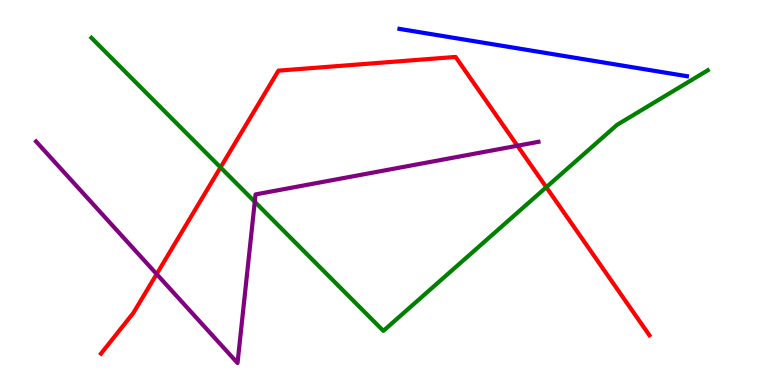[{'lines': ['blue', 'red'], 'intersections': []}, {'lines': ['green', 'red'], 'intersections': [{'x': 2.85, 'y': 5.65}, {'x': 7.05, 'y': 5.14}]}, {'lines': ['purple', 'red'], 'intersections': [{'x': 2.02, 'y': 2.88}, {'x': 6.68, 'y': 6.21}]}, {'lines': ['blue', 'green'], 'intersections': []}, {'lines': ['blue', 'purple'], 'intersections': []}, {'lines': ['green', 'purple'], 'intersections': [{'x': 3.29, 'y': 4.76}]}]